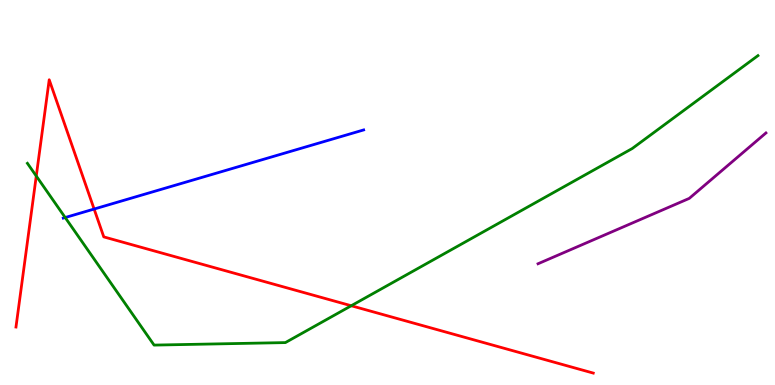[{'lines': ['blue', 'red'], 'intersections': [{'x': 1.21, 'y': 4.57}]}, {'lines': ['green', 'red'], 'intersections': [{'x': 0.468, 'y': 5.43}, {'x': 4.53, 'y': 2.06}]}, {'lines': ['purple', 'red'], 'intersections': []}, {'lines': ['blue', 'green'], 'intersections': [{'x': 0.841, 'y': 4.35}]}, {'lines': ['blue', 'purple'], 'intersections': []}, {'lines': ['green', 'purple'], 'intersections': []}]